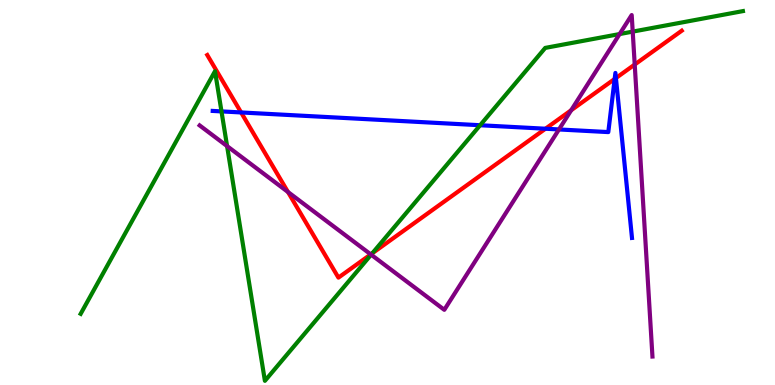[{'lines': ['blue', 'red'], 'intersections': [{'x': 3.11, 'y': 7.08}, {'x': 7.04, 'y': 6.66}, {'x': 7.93, 'y': 7.95}, {'x': 7.95, 'y': 7.97}]}, {'lines': ['green', 'red'], 'intersections': [{'x': 4.8, 'y': 3.42}]}, {'lines': ['purple', 'red'], 'intersections': [{'x': 3.72, 'y': 5.01}, {'x': 4.78, 'y': 3.39}, {'x': 7.37, 'y': 7.14}, {'x': 8.19, 'y': 8.32}]}, {'lines': ['blue', 'green'], 'intersections': [{'x': 2.86, 'y': 7.11}, {'x': 6.2, 'y': 6.75}]}, {'lines': ['blue', 'purple'], 'intersections': [{'x': 7.21, 'y': 6.64}]}, {'lines': ['green', 'purple'], 'intersections': [{'x': 2.93, 'y': 6.21}, {'x': 4.79, 'y': 3.39}, {'x': 7.99, 'y': 9.12}, {'x': 8.16, 'y': 9.18}]}]